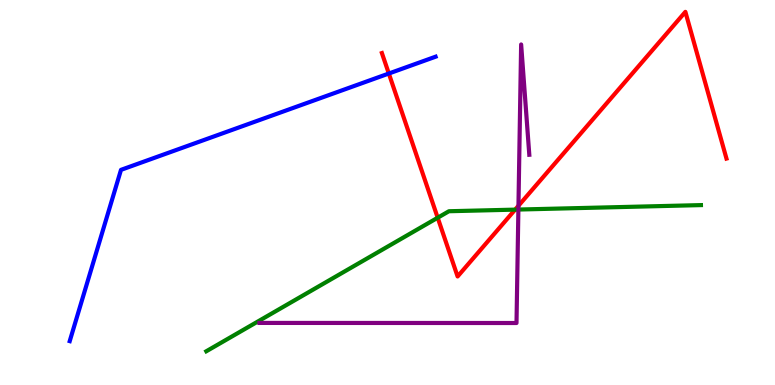[{'lines': ['blue', 'red'], 'intersections': [{'x': 5.02, 'y': 8.09}]}, {'lines': ['green', 'red'], 'intersections': [{'x': 5.65, 'y': 4.34}, {'x': 6.65, 'y': 4.56}]}, {'lines': ['purple', 'red'], 'intersections': [{'x': 6.69, 'y': 4.66}]}, {'lines': ['blue', 'green'], 'intersections': []}, {'lines': ['blue', 'purple'], 'intersections': []}, {'lines': ['green', 'purple'], 'intersections': [{'x': 6.69, 'y': 4.56}]}]